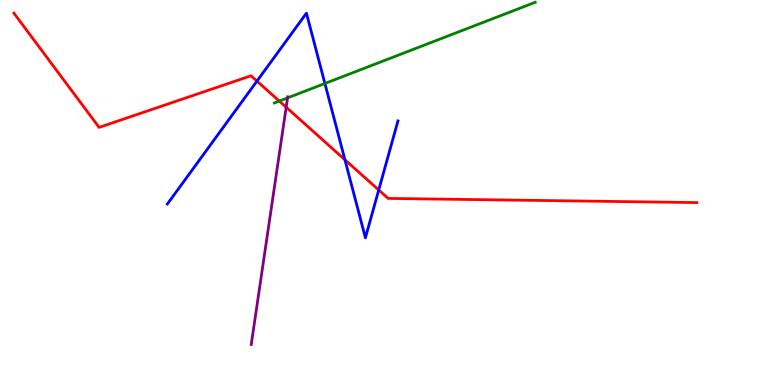[{'lines': ['blue', 'red'], 'intersections': [{'x': 3.32, 'y': 7.89}, {'x': 4.45, 'y': 5.85}, {'x': 4.89, 'y': 5.07}]}, {'lines': ['green', 'red'], 'intersections': [{'x': 3.6, 'y': 7.37}]}, {'lines': ['purple', 'red'], 'intersections': [{'x': 3.69, 'y': 7.21}]}, {'lines': ['blue', 'green'], 'intersections': [{'x': 4.19, 'y': 7.83}]}, {'lines': ['blue', 'purple'], 'intersections': []}, {'lines': ['green', 'purple'], 'intersections': [{'x': 3.71, 'y': 7.46}]}]